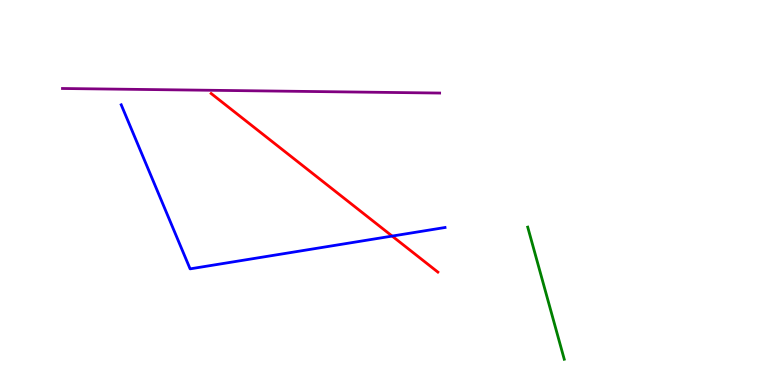[{'lines': ['blue', 'red'], 'intersections': [{'x': 5.06, 'y': 3.87}]}, {'lines': ['green', 'red'], 'intersections': []}, {'lines': ['purple', 'red'], 'intersections': []}, {'lines': ['blue', 'green'], 'intersections': []}, {'lines': ['blue', 'purple'], 'intersections': []}, {'lines': ['green', 'purple'], 'intersections': []}]